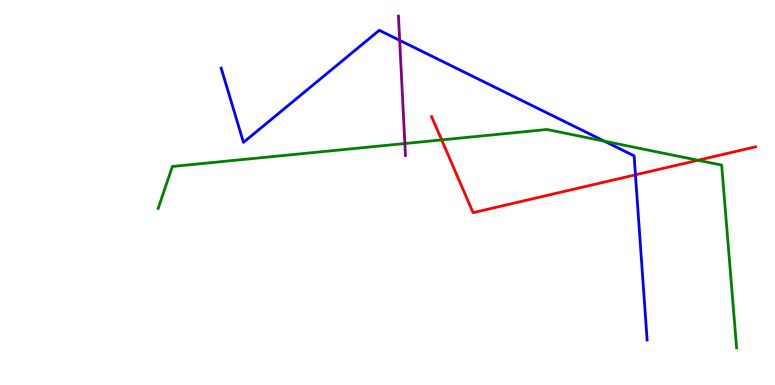[{'lines': ['blue', 'red'], 'intersections': [{'x': 8.2, 'y': 5.46}]}, {'lines': ['green', 'red'], 'intersections': [{'x': 5.7, 'y': 6.37}, {'x': 9.01, 'y': 5.84}]}, {'lines': ['purple', 'red'], 'intersections': []}, {'lines': ['blue', 'green'], 'intersections': [{'x': 7.8, 'y': 6.33}]}, {'lines': ['blue', 'purple'], 'intersections': [{'x': 5.16, 'y': 8.95}]}, {'lines': ['green', 'purple'], 'intersections': [{'x': 5.22, 'y': 6.27}]}]